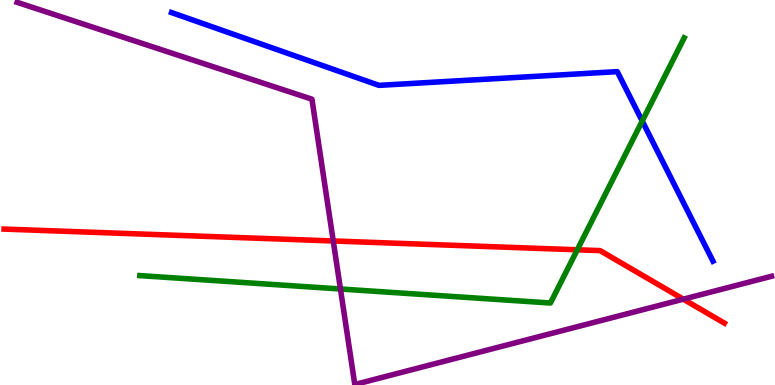[{'lines': ['blue', 'red'], 'intersections': []}, {'lines': ['green', 'red'], 'intersections': [{'x': 7.45, 'y': 3.51}]}, {'lines': ['purple', 'red'], 'intersections': [{'x': 4.3, 'y': 3.74}, {'x': 8.82, 'y': 2.23}]}, {'lines': ['blue', 'green'], 'intersections': [{'x': 8.29, 'y': 6.86}]}, {'lines': ['blue', 'purple'], 'intersections': []}, {'lines': ['green', 'purple'], 'intersections': [{'x': 4.39, 'y': 2.49}]}]